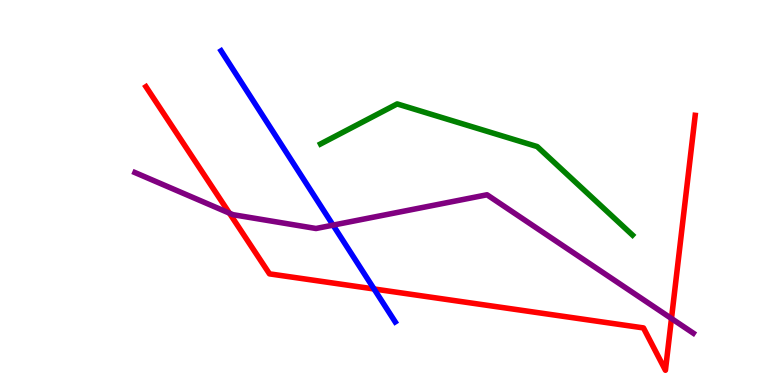[{'lines': ['blue', 'red'], 'intersections': [{'x': 4.83, 'y': 2.49}]}, {'lines': ['green', 'red'], 'intersections': []}, {'lines': ['purple', 'red'], 'intersections': [{'x': 2.96, 'y': 4.46}, {'x': 8.66, 'y': 1.73}]}, {'lines': ['blue', 'green'], 'intersections': []}, {'lines': ['blue', 'purple'], 'intersections': [{'x': 4.3, 'y': 4.15}]}, {'lines': ['green', 'purple'], 'intersections': []}]